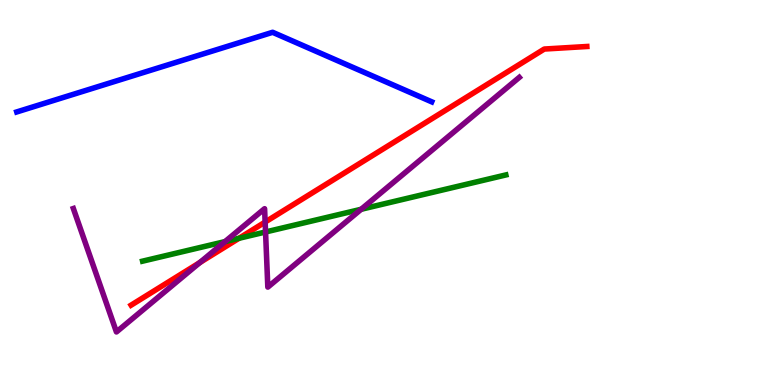[{'lines': ['blue', 'red'], 'intersections': []}, {'lines': ['green', 'red'], 'intersections': [{'x': 3.08, 'y': 3.81}]}, {'lines': ['purple', 'red'], 'intersections': [{'x': 2.58, 'y': 3.18}, {'x': 3.42, 'y': 4.23}]}, {'lines': ['blue', 'green'], 'intersections': []}, {'lines': ['blue', 'purple'], 'intersections': []}, {'lines': ['green', 'purple'], 'intersections': [{'x': 2.9, 'y': 3.72}, {'x': 3.43, 'y': 3.97}, {'x': 4.66, 'y': 4.56}]}]